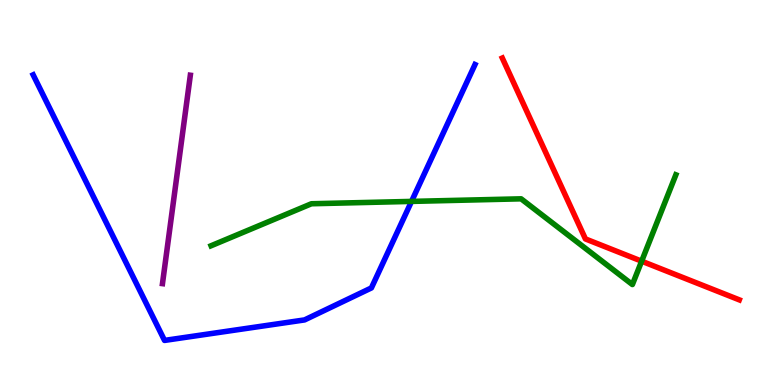[{'lines': ['blue', 'red'], 'intersections': []}, {'lines': ['green', 'red'], 'intersections': [{'x': 8.28, 'y': 3.22}]}, {'lines': ['purple', 'red'], 'intersections': []}, {'lines': ['blue', 'green'], 'intersections': [{'x': 5.31, 'y': 4.77}]}, {'lines': ['blue', 'purple'], 'intersections': []}, {'lines': ['green', 'purple'], 'intersections': []}]